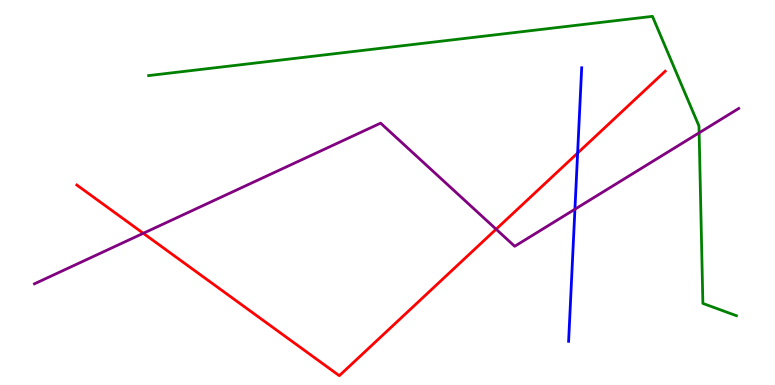[{'lines': ['blue', 'red'], 'intersections': [{'x': 7.45, 'y': 6.02}]}, {'lines': ['green', 'red'], 'intersections': []}, {'lines': ['purple', 'red'], 'intersections': [{'x': 1.85, 'y': 3.94}, {'x': 6.4, 'y': 4.05}]}, {'lines': ['blue', 'green'], 'intersections': []}, {'lines': ['blue', 'purple'], 'intersections': [{'x': 7.42, 'y': 4.57}]}, {'lines': ['green', 'purple'], 'intersections': [{'x': 9.02, 'y': 6.55}]}]